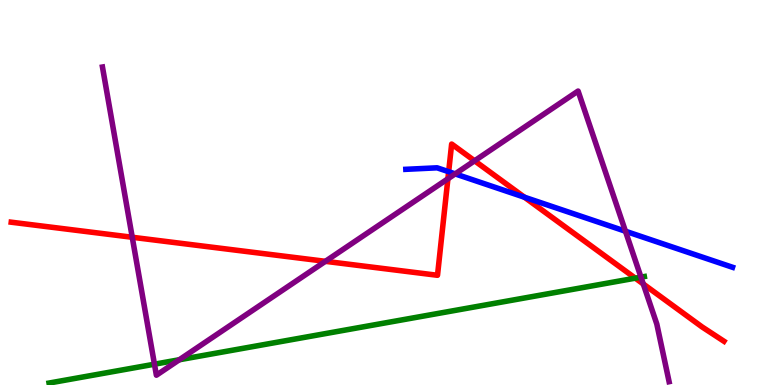[{'lines': ['blue', 'red'], 'intersections': [{'x': 5.79, 'y': 5.54}, {'x': 6.77, 'y': 4.88}]}, {'lines': ['green', 'red'], 'intersections': [{'x': 8.2, 'y': 2.77}]}, {'lines': ['purple', 'red'], 'intersections': [{'x': 1.71, 'y': 3.84}, {'x': 4.2, 'y': 3.21}, {'x': 5.78, 'y': 5.36}, {'x': 6.12, 'y': 5.82}, {'x': 8.3, 'y': 2.62}]}, {'lines': ['blue', 'green'], 'intersections': []}, {'lines': ['blue', 'purple'], 'intersections': [{'x': 5.87, 'y': 5.48}, {'x': 8.07, 'y': 3.99}]}, {'lines': ['green', 'purple'], 'intersections': [{'x': 1.99, 'y': 0.54}, {'x': 2.31, 'y': 0.656}, {'x': 8.27, 'y': 2.8}]}]